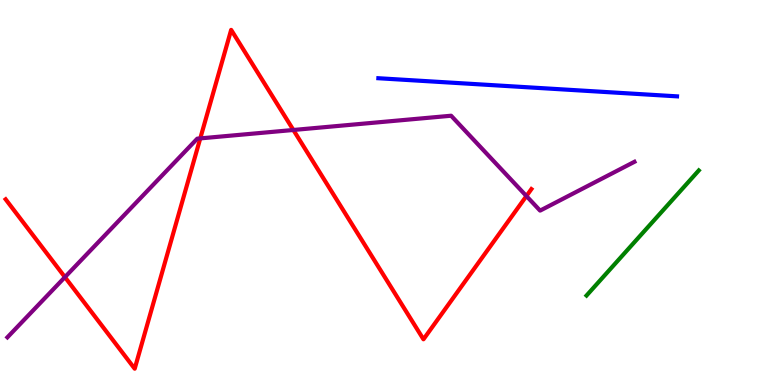[{'lines': ['blue', 'red'], 'intersections': []}, {'lines': ['green', 'red'], 'intersections': []}, {'lines': ['purple', 'red'], 'intersections': [{'x': 0.838, 'y': 2.8}, {'x': 2.58, 'y': 6.41}, {'x': 3.79, 'y': 6.62}, {'x': 6.79, 'y': 4.91}]}, {'lines': ['blue', 'green'], 'intersections': []}, {'lines': ['blue', 'purple'], 'intersections': []}, {'lines': ['green', 'purple'], 'intersections': []}]